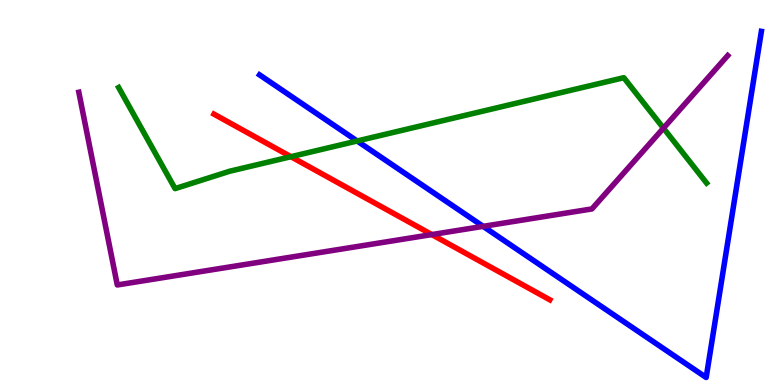[{'lines': ['blue', 'red'], 'intersections': []}, {'lines': ['green', 'red'], 'intersections': [{'x': 3.75, 'y': 5.93}]}, {'lines': ['purple', 'red'], 'intersections': [{'x': 5.57, 'y': 3.91}]}, {'lines': ['blue', 'green'], 'intersections': [{'x': 4.61, 'y': 6.34}]}, {'lines': ['blue', 'purple'], 'intersections': [{'x': 6.23, 'y': 4.12}]}, {'lines': ['green', 'purple'], 'intersections': [{'x': 8.56, 'y': 6.67}]}]